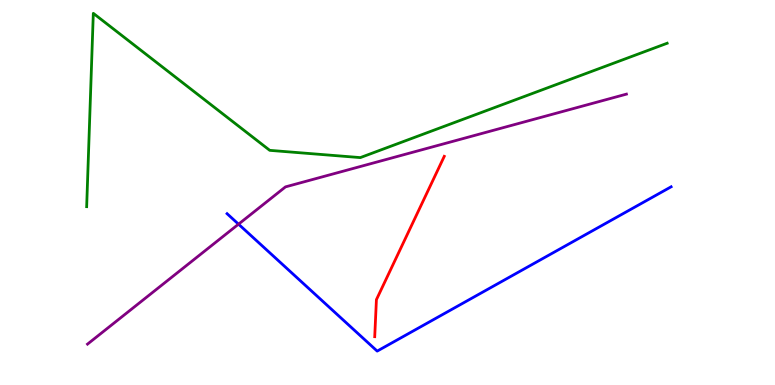[{'lines': ['blue', 'red'], 'intersections': []}, {'lines': ['green', 'red'], 'intersections': []}, {'lines': ['purple', 'red'], 'intersections': []}, {'lines': ['blue', 'green'], 'intersections': []}, {'lines': ['blue', 'purple'], 'intersections': [{'x': 3.08, 'y': 4.18}]}, {'lines': ['green', 'purple'], 'intersections': []}]